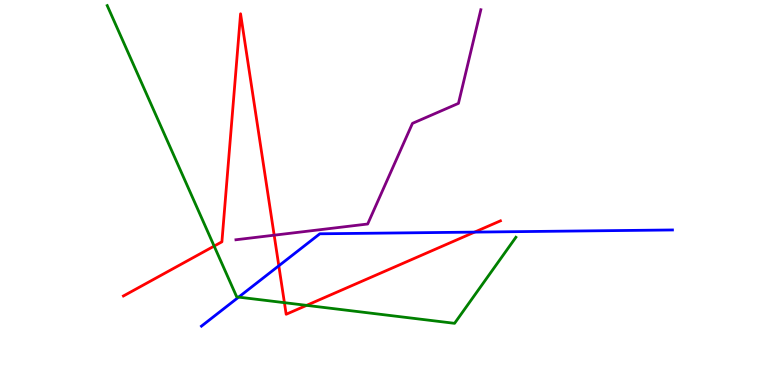[{'lines': ['blue', 'red'], 'intersections': [{'x': 3.6, 'y': 3.1}, {'x': 6.12, 'y': 3.97}]}, {'lines': ['green', 'red'], 'intersections': [{'x': 2.76, 'y': 3.61}, {'x': 3.67, 'y': 2.14}, {'x': 3.96, 'y': 2.07}]}, {'lines': ['purple', 'red'], 'intersections': [{'x': 3.54, 'y': 3.89}]}, {'lines': ['blue', 'green'], 'intersections': [{'x': 3.08, 'y': 2.28}]}, {'lines': ['blue', 'purple'], 'intersections': []}, {'lines': ['green', 'purple'], 'intersections': []}]